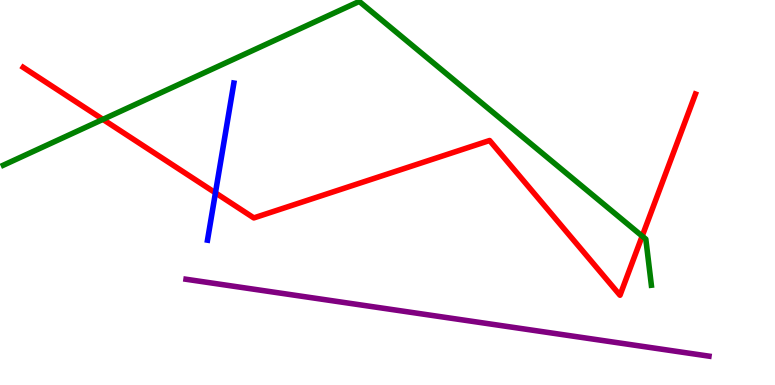[{'lines': ['blue', 'red'], 'intersections': [{'x': 2.78, 'y': 4.99}]}, {'lines': ['green', 'red'], 'intersections': [{'x': 1.33, 'y': 6.9}, {'x': 8.29, 'y': 3.87}]}, {'lines': ['purple', 'red'], 'intersections': []}, {'lines': ['blue', 'green'], 'intersections': []}, {'lines': ['blue', 'purple'], 'intersections': []}, {'lines': ['green', 'purple'], 'intersections': []}]